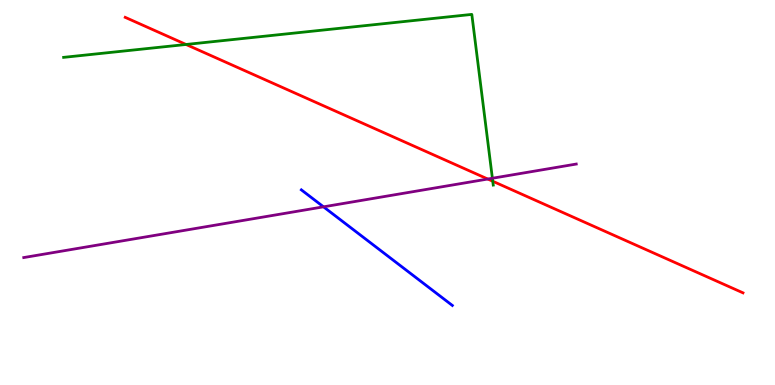[{'lines': ['blue', 'red'], 'intersections': []}, {'lines': ['green', 'red'], 'intersections': [{'x': 2.4, 'y': 8.84}, {'x': 6.36, 'y': 5.29}]}, {'lines': ['purple', 'red'], 'intersections': [{'x': 6.29, 'y': 5.35}]}, {'lines': ['blue', 'green'], 'intersections': []}, {'lines': ['blue', 'purple'], 'intersections': [{'x': 4.17, 'y': 4.63}]}, {'lines': ['green', 'purple'], 'intersections': [{'x': 6.35, 'y': 5.37}]}]